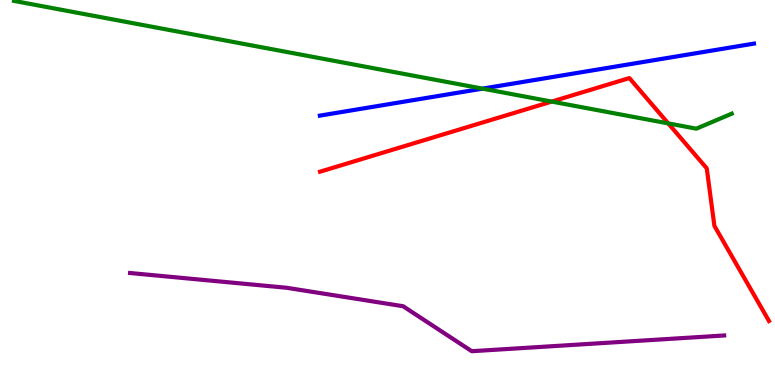[{'lines': ['blue', 'red'], 'intersections': []}, {'lines': ['green', 'red'], 'intersections': [{'x': 7.12, 'y': 7.36}, {'x': 8.62, 'y': 6.79}]}, {'lines': ['purple', 'red'], 'intersections': []}, {'lines': ['blue', 'green'], 'intersections': [{'x': 6.23, 'y': 7.7}]}, {'lines': ['blue', 'purple'], 'intersections': []}, {'lines': ['green', 'purple'], 'intersections': []}]